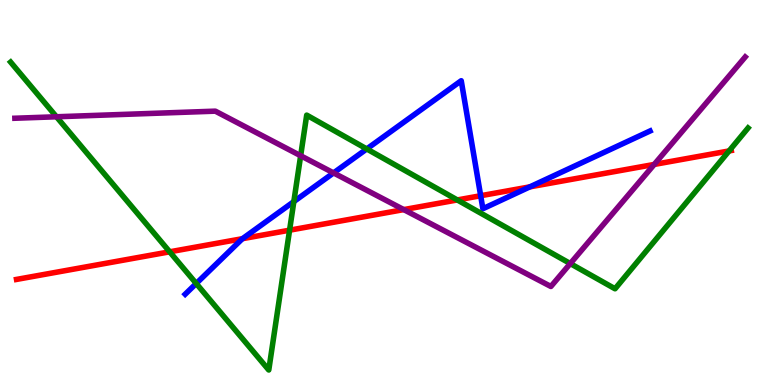[{'lines': ['blue', 'red'], 'intersections': [{'x': 3.13, 'y': 3.8}, {'x': 6.2, 'y': 4.92}, {'x': 6.84, 'y': 5.15}]}, {'lines': ['green', 'red'], 'intersections': [{'x': 2.19, 'y': 3.46}, {'x': 3.74, 'y': 4.02}, {'x': 5.9, 'y': 4.81}, {'x': 9.41, 'y': 6.08}]}, {'lines': ['purple', 'red'], 'intersections': [{'x': 5.21, 'y': 4.56}, {'x': 8.44, 'y': 5.73}]}, {'lines': ['blue', 'green'], 'intersections': [{'x': 2.53, 'y': 2.64}, {'x': 3.79, 'y': 4.76}, {'x': 4.73, 'y': 6.13}]}, {'lines': ['blue', 'purple'], 'intersections': [{'x': 4.3, 'y': 5.51}]}, {'lines': ['green', 'purple'], 'intersections': [{'x': 0.729, 'y': 6.97}, {'x': 3.88, 'y': 5.96}, {'x': 7.36, 'y': 3.15}]}]